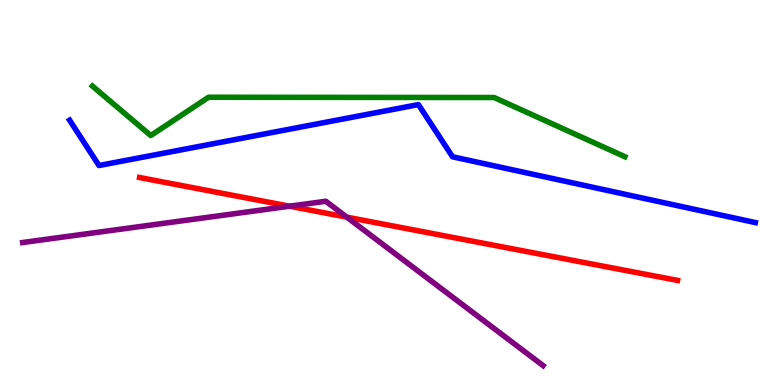[{'lines': ['blue', 'red'], 'intersections': []}, {'lines': ['green', 'red'], 'intersections': []}, {'lines': ['purple', 'red'], 'intersections': [{'x': 3.74, 'y': 4.64}, {'x': 4.47, 'y': 4.36}]}, {'lines': ['blue', 'green'], 'intersections': []}, {'lines': ['blue', 'purple'], 'intersections': []}, {'lines': ['green', 'purple'], 'intersections': []}]